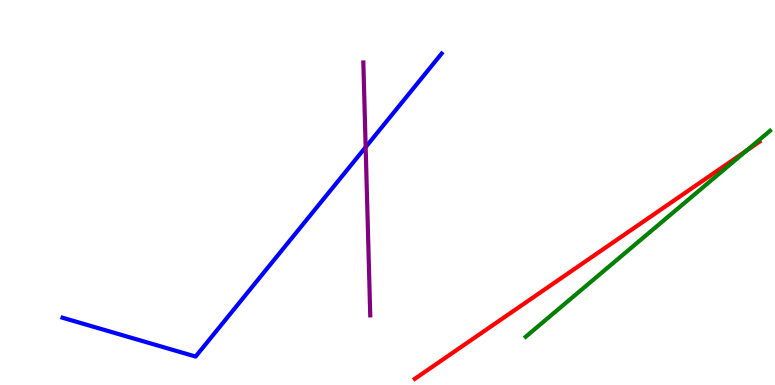[{'lines': ['blue', 'red'], 'intersections': []}, {'lines': ['green', 'red'], 'intersections': [{'x': 9.63, 'y': 6.09}]}, {'lines': ['purple', 'red'], 'intersections': []}, {'lines': ['blue', 'green'], 'intersections': []}, {'lines': ['blue', 'purple'], 'intersections': [{'x': 4.72, 'y': 6.18}]}, {'lines': ['green', 'purple'], 'intersections': []}]